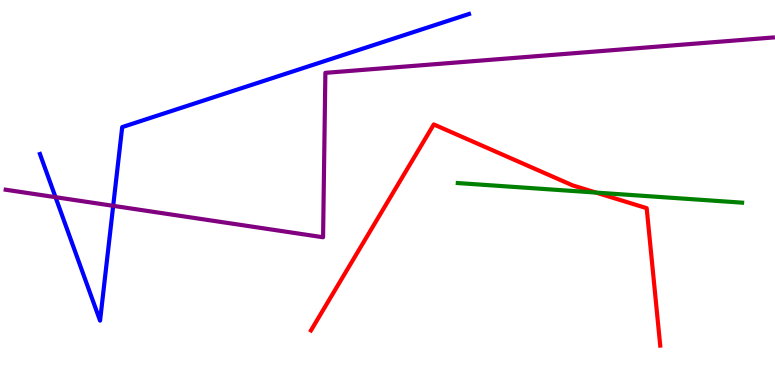[{'lines': ['blue', 'red'], 'intersections': []}, {'lines': ['green', 'red'], 'intersections': [{'x': 7.69, 'y': 5.0}]}, {'lines': ['purple', 'red'], 'intersections': []}, {'lines': ['blue', 'green'], 'intersections': []}, {'lines': ['blue', 'purple'], 'intersections': [{'x': 0.716, 'y': 4.88}, {'x': 1.46, 'y': 4.65}]}, {'lines': ['green', 'purple'], 'intersections': []}]